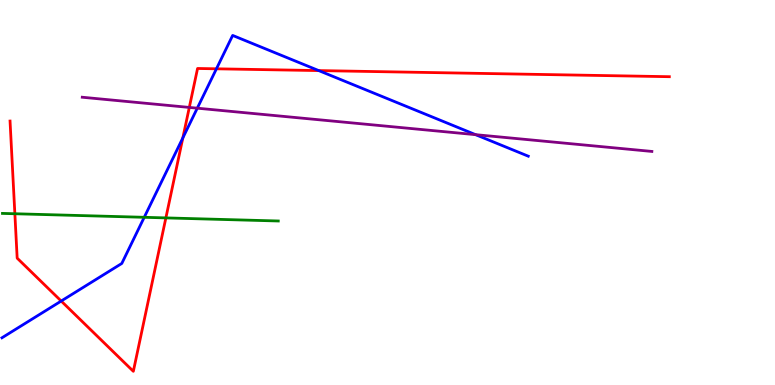[{'lines': ['blue', 'red'], 'intersections': [{'x': 0.79, 'y': 2.18}, {'x': 2.36, 'y': 6.42}, {'x': 2.79, 'y': 8.21}, {'x': 4.11, 'y': 8.17}]}, {'lines': ['green', 'red'], 'intersections': [{'x': 0.192, 'y': 4.45}, {'x': 2.14, 'y': 4.34}]}, {'lines': ['purple', 'red'], 'intersections': [{'x': 2.44, 'y': 7.21}]}, {'lines': ['blue', 'green'], 'intersections': [{'x': 1.86, 'y': 4.36}]}, {'lines': ['blue', 'purple'], 'intersections': [{'x': 2.55, 'y': 7.19}, {'x': 6.14, 'y': 6.5}]}, {'lines': ['green', 'purple'], 'intersections': []}]